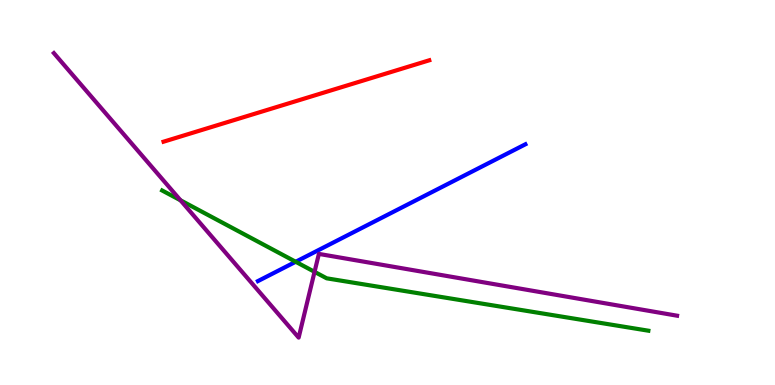[{'lines': ['blue', 'red'], 'intersections': []}, {'lines': ['green', 'red'], 'intersections': []}, {'lines': ['purple', 'red'], 'intersections': []}, {'lines': ['blue', 'green'], 'intersections': [{'x': 3.82, 'y': 3.2}]}, {'lines': ['blue', 'purple'], 'intersections': []}, {'lines': ['green', 'purple'], 'intersections': [{'x': 2.33, 'y': 4.8}, {'x': 4.06, 'y': 2.94}]}]